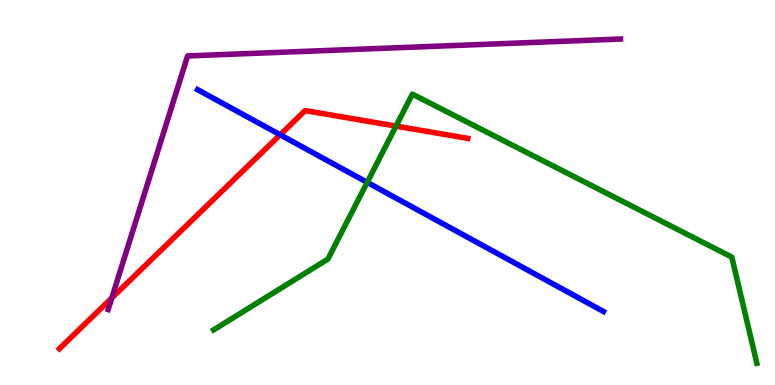[{'lines': ['blue', 'red'], 'intersections': [{'x': 3.62, 'y': 6.5}]}, {'lines': ['green', 'red'], 'intersections': [{'x': 5.11, 'y': 6.72}]}, {'lines': ['purple', 'red'], 'intersections': [{'x': 1.44, 'y': 2.26}]}, {'lines': ['blue', 'green'], 'intersections': [{'x': 4.74, 'y': 5.26}]}, {'lines': ['blue', 'purple'], 'intersections': []}, {'lines': ['green', 'purple'], 'intersections': []}]